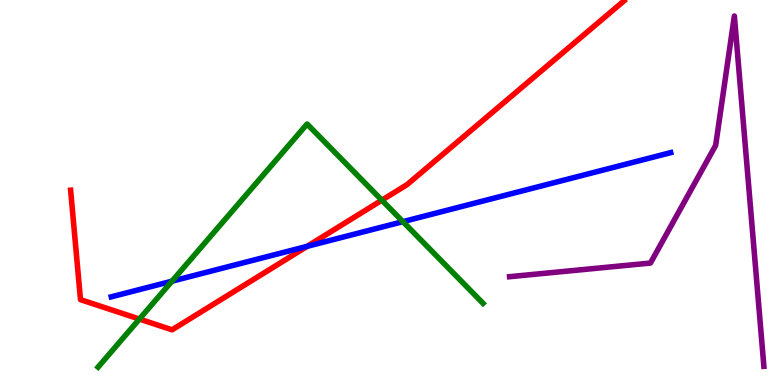[{'lines': ['blue', 'red'], 'intersections': [{'x': 3.96, 'y': 3.6}]}, {'lines': ['green', 'red'], 'intersections': [{'x': 1.8, 'y': 1.71}, {'x': 4.93, 'y': 4.8}]}, {'lines': ['purple', 'red'], 'intersections': []}, {'lines': ['blue', 'green'], 'intersections': [{'x': 2.22, 'y': 2.7}, {'x': 5.2, 'y': 4.24}]}, {'lines': ['blue', 'purple'], 'intersections': []}, {'lines': ['green', 'purple'], 'intersections': []}]